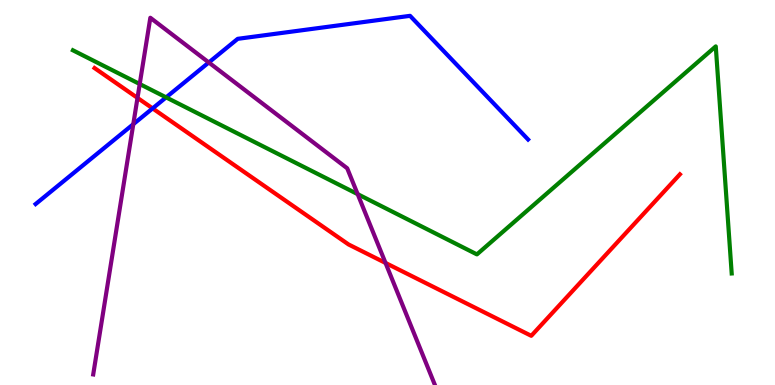[{'lines': ['blue', 'red'], 'intersections': [{'x': 1.97, 'y': 7.18}]}, {'lines': ['green', 'red'], 'intersections': []}, {'lines': ['purple', 'red'], 'intersections': [{'x': 1.77, 'y': 7.46}, {'x': 4.97, 'y': 3.17}]}, {'lines': ['blue', 'green'], 'intersections': [{'x': 2.14, 'y': 7.47}]}, {'lines': ['blue', 'purple'], 'intersections': [{'x': 1.72, 'y': 6.77}, {'x': 2.69, 'y': 8.38}]}, {'lines': ['green', 'purple'], 'intersections': [{'x': 1.8, 'y': 7.82}, {'x': 4.62, 'y': 4.96}]}]